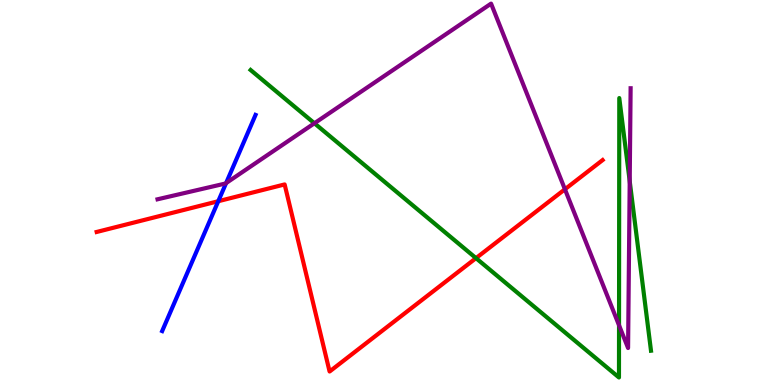[{'lines': ['blue', 'red'], 'intersections': [{'x': 2.82, 'y': 4.77}]}, {'lines': ['green', 'red'], 'intersections': [{'x': 6.14, 'y': 3.3}]}, {'lines': ['purple', 'red'], 'intersections': [{'x': 7.29, 'y': 5.08}]}, {'lines': ['blue', 'green'], 'intersections': []}, {'lines': ['blue', 'purple'], 'intersections': [{'x': 2.92, 'y': 5.24}]}, {'lines': ['green', 'purple'], 'intersections': [{'x': 4.06, 'y': 6.8}, {'x': 7.99, 'y': 1.55}, {'x': 8.13, 'y': 5.29}]}]